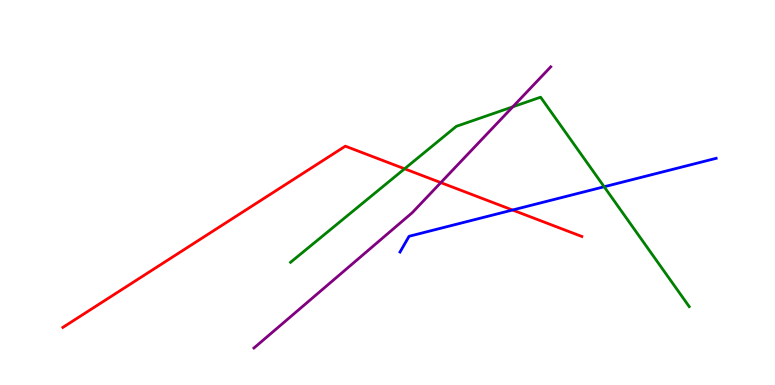[{'lines': ['blue', 'red'], 'intersections': [{'x': 6.61, 'y': 4.55}]}, {'lines': ['green', 'red'], 'intersections': [{'x': 5.22, 'y': 5.62}]}, {'lines': ['purple', 'red'], 'intersections': [{'x': 5.69, 'y': 5.26}]}, {'lines': ['blue', 'green'], 'intersections': [{'x': 7.8, 'y': 5.15}]}, {'lines': ['blue', 'purple'], 'intersections': []}, {'lines': ['green', 'purple'], 'intersections': [{'x': 6.62, 'y': 7.23}]}]